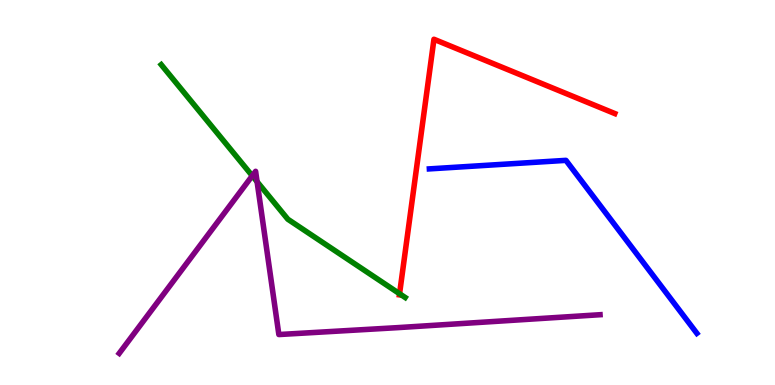[{'lines': ['blue', 'red'], 'intersections': []}, {'lines': ['green', 'red'], 'intersections': [{'x': 5.16, 'y': 2.37}]}, {'lines': ['purple', 'red'], 'intersections': []}, {'lines': ['blue', 'green'], 'intersections': []}, {'lines': ['blue', 'purple'], 'intersections': []}, {'lines': ['green', 'purple'], 'intersections': [{'x': 3.25, 'y': 5.43}, {'x': 3.32, 'y': 5.28}]}]